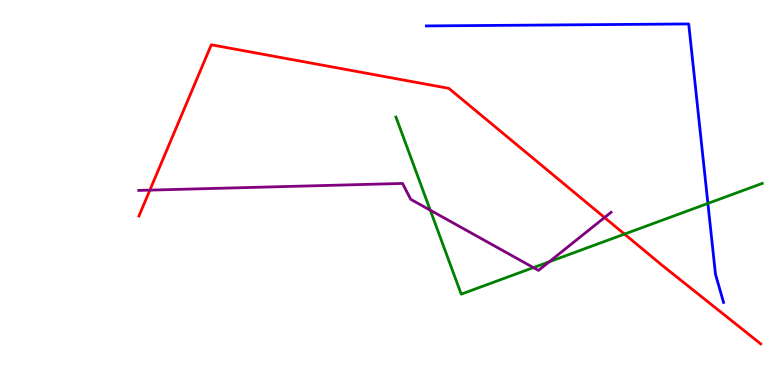[{'lines': ['blue', 'red'], 'intersections': []}, {'lines': ['green', 'red'], 'intersections': [{'x': 8.06, 'y': 3.92}]}, {'lines': ['purple', 'red'], 'intersections': [{'x': 1.93, 'y': 5.06}, {'x': 7.8, 'y': 4.35}]}, {'lines': ['blue', 'green'], 'intersections': [{'x': 9.13, 'y': 4.72}]}, {'lines': ['blue', 'purple'], 'intersections': []}, {'lines': ['green', 'purple'], 'intersections': [{'x': 5.55, 'y': 4.54}, {'x': 6.88, 'y': 3.05}, {'x': 7.09, 'y': 3.2}]}]